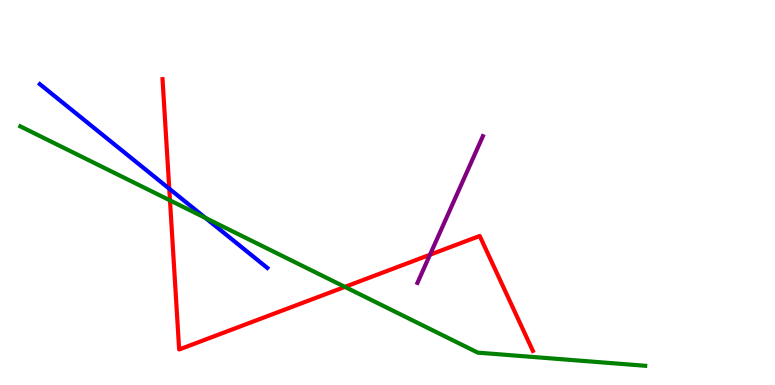[{'lines': ['blue', 'red'], 'intersections': [{'x': 2.18, 'y': 5.1}]}, {'lines': ['green', 'red'], 'intersections': [{'x': 2.19, 'y': 4.8}, {'x': 4.45, 'y': 2.55}]}, {'lines': ['purple', 'red'], 'intersections': [{'x': 5.55, 'y': 3.38}]}, {'lines': ['blue', 'green'], 'intersections': [{'x': 2.65, 'y': 4.34}]}, {'lines': ['blue', 'purple'], 'intersections': []}, {'lines': ['green', 'purple'], 'intersections': []}]